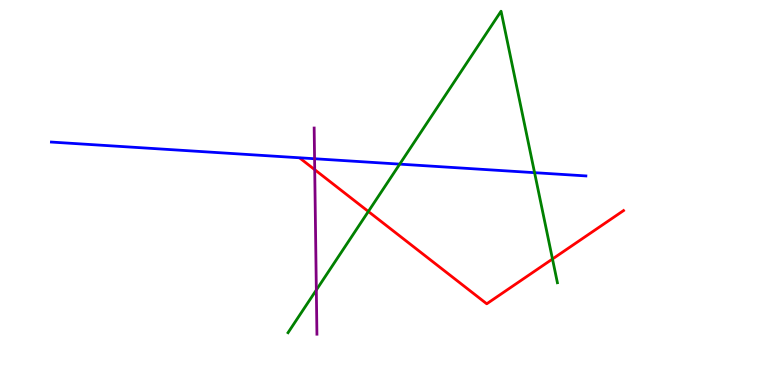[{'lines': ['blue', 'red'], 'intersections': []}, {'lines': ['green', 'red'], 'intersections': [{'x': 4.75, 'y': 4.51}, {'x': 7.13, 'y': 3.27}]}, {'lines': ['purple', 'red'], 'intersections': [{'x': 4.06, 'y': 5.59}]}, {'lines': ['blue', 'green'], 'intersections': [{'x': 5.16, 'y': 5.74}, {'x': 6.9, 'y': 5.51}]}, {'lines': ['blue', 'purple'], 'intersections': [{'x': 4.06, 'y': 5.88}]}, {'lines': ['green', 'purple'], 'intersections': [{'x': 4.08, 'y': 2.47}]}]